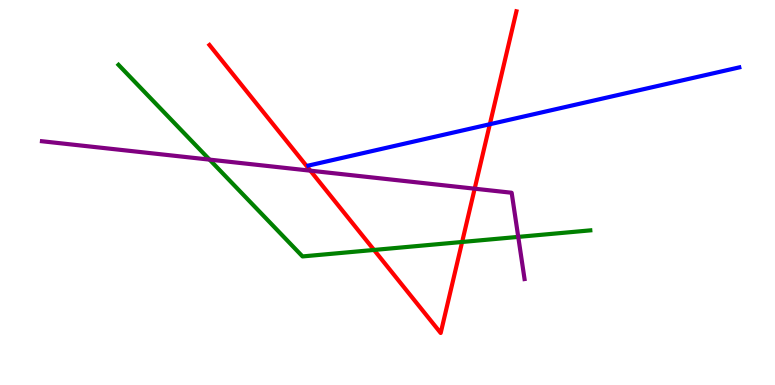[{'lines': ['blue', 'red'], 'intersections': [{'x': 6.32, 'y': 6.77}]}, {'lines': ['green', 'red'], 'intersections': [{'x': 4.83, 'y': 3.51}, {'x': 5.96, 'y': 3.71}]}, {'lines': ['purple', 'red'], 'intersections': [{'x': 4.0, 'y': 5.57}, {'x': 6.12, 'y': 5.1}]}, {'lines': ['blue', 'green'], 'intersections': []}, {'lines': ['blue', 'purple'], 'intersections': []}, {'lines': ['green', 'purple'], 'intersections': [{'x': 2.7, 'y': 5.85}, {'x': 6.69, 'y': 3.85}]}]